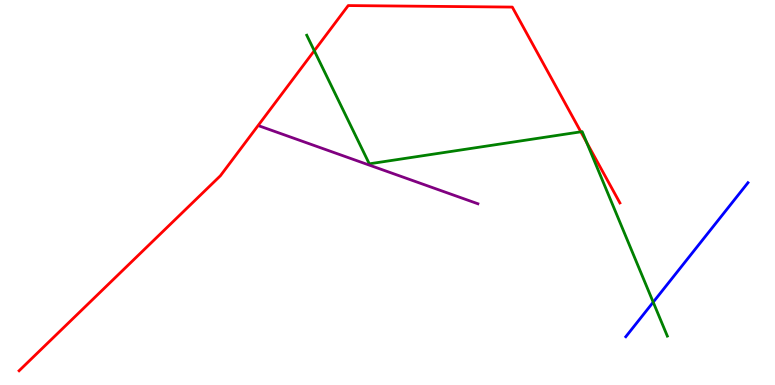[{'lines': ['blue', 'red'], 'intersections': []}, {'lines': ['green', 'red'], 'intersections': [{'x': 4.06, 'y': 8.68}, {'x': 7.49, 'y': 6.58}, {'x': 7.57, 'y': 6.3}]}, {'lines': ['purple', 'red'], 'intersections': []}, {'lines': ['blue', 'green'], 'intersections': [{'x': 8.43, 'y': 2.15}]}, {'lines': ['blue', 'purple'], 'intersections': []}, {'lines': ['green', 'purple'], 'intersections': []}]